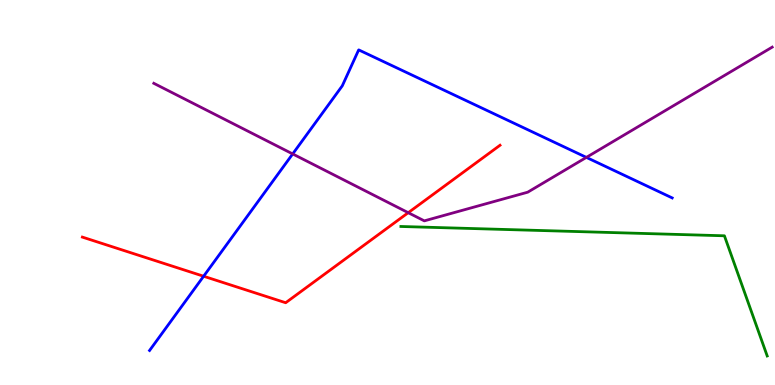[{'lines': ['blue', 'red'], 'intersections': [{'x': 2.63, 'y': 2.82}]}, {'lines': ['green', 'red'], 'intersections': []}, {'lines': ['purple', 'red'], 'intersections': [{'x': 5.27, 'y': 4.48}]}, {'lines': ['blue', 'green'], 'intersections': []}, {'lines': ['blue', 'purple'], 'intersections': [{'x': 3.78, 'y': 6.0}, {'x': 7.57, 'y': 5.91}]}, {'lines': ['green', 'purple'], 'intersections': []}]